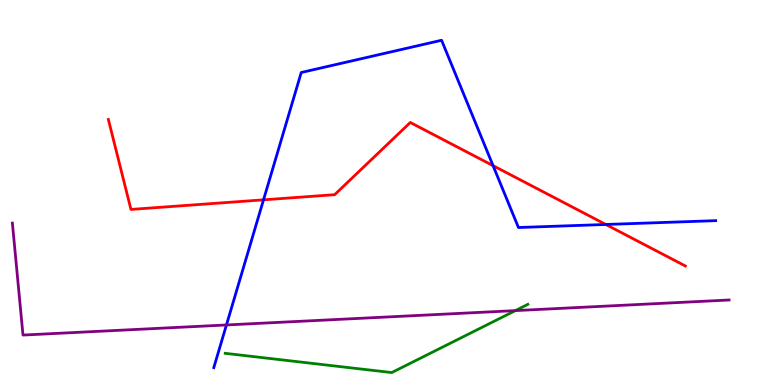[{'lines': ['blue', 'red'], 'intersections': [{'x': 3.4, 'y': 4.81}, {'x': 6.36, 'y': 5.7}, {'x': 7.82, 'y': 4.17}]}, {'lines': ['green', 'red'], 'intersections': []}, {'lines': ['purple', 'red'], 'intersections': []}, {'lines': ['blue', 'green'], 'intersections': []}, {'lines': ['blue', 'purple'], 'intersections': [{'x': 2.92, 'y': 1.56}]}, {'lines': ['green', 'purple'], 'intersections': [{'x': 6.65, 'y': 1.93}]}]